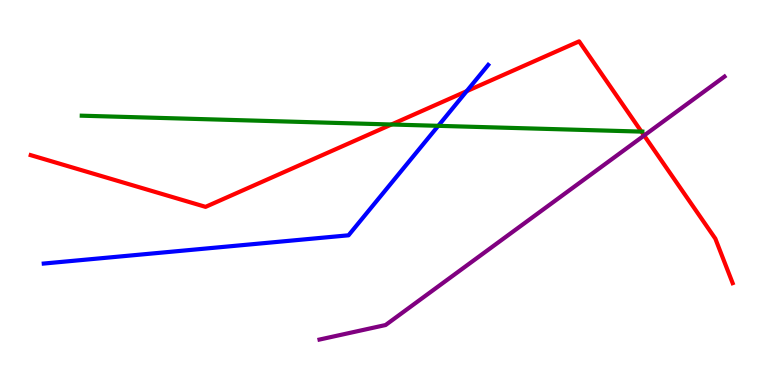[{'lines': ['blue', 'red'], 'intersections': [{'x': 6.02, 'y': 7.63}]}, {'lines': ['green', 'red'], 'intersections': [{'x': 5.05, 'y': 6.77}, {'x': 8.28, 'y': 6.58}]}, {'lines': ['purple', 'red'], 'intersections': [{'x': 8.31, 'y': 6.48}]}, {'lines': ['blue', 'green'], 'intersections': [{'x': 5.66, 'y': 6.73}]}, {'lines': ['blue', 'purple'], 'intersections': []}, {'lines': ['green', 'purple'], 'intersections': []}]